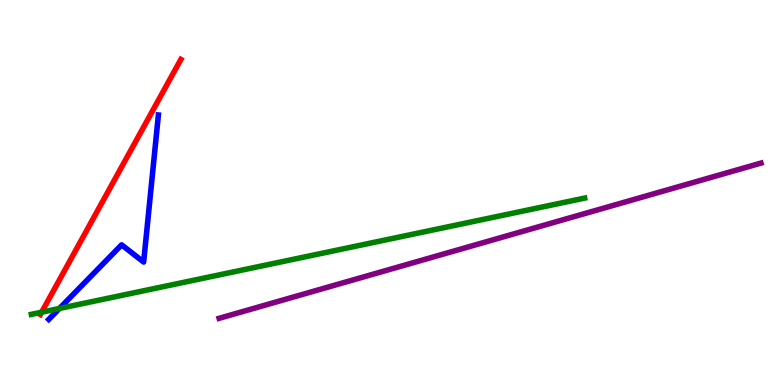[{'lines': ['blue', 'red'], 'intersections': []}, {'lines': ['green', 'red'], 'intersections': [{'x': 0.537, 'y': 1.89}]}, {'lines': ['purple', 'red'], 'intersections': []}, {'lines': ['blue', 'green'], 'intersections': [{'x': 0.767, 'y': 1.99}]}, {'lines': ['blue', 'purple'], 'intersections': []}, {'lines': ['green', 'purple'], 'intersections': []}]